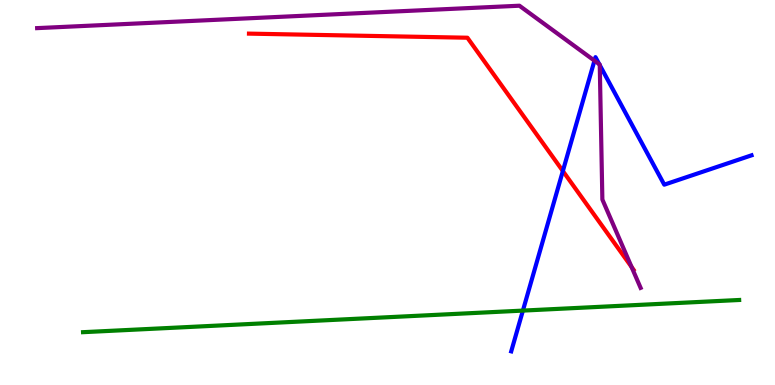[{'lines': ['blue', 'red'], 'intersections': [{'x': 7.26, 'y': 5.56}]}, {'lines': ['green', 'red'], 'intersections': []}, {'lines': ['purple', 'red'], 'intersections': [{'x': 8.15, 'y': 3.06}]}, {'lines': ['blue', 'green'], 'intersections': [{'x': 6.75, 'y': 1.93}]}, {'lines': ['blue', 'purple'], 'intersections': [{'x': 7.67, 'y': 8.42}, {'x': 7.73, 'y': 8.33}, {'x': 7.74, 'y': 8.31}]}, {'lines': ['green', 'purple'], 'intersections': []}]